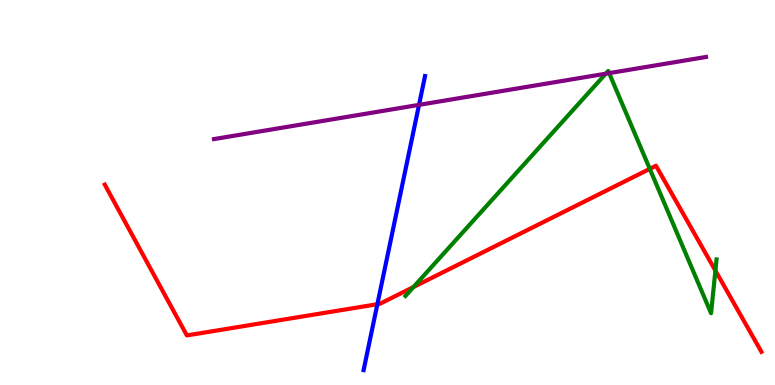[{'lines': ['blue', 'red'], 'intersections': [{'x': 4.87, 'y': 2.1}]}, {'lines': ['green', 'red'], 'intersections': [{'x': 5.34, 'y': 2.55}, {'x': 8.38, 'y': 5.61}, {'x': 9.23, 'y': 2.97}]}, {'lines': ['purple', 'red'], 'intersections': []}, {'lines': ['blue', 'green'], 'intersections': []}, {'lines': ['blue', 'purple'], 'intersections': [{'x': 5.41, 'y': 7.28}]}, {'lines': ['green', 'purple'], 'intersections': [{'x': 7.82, 'y': 8.09}, {'x': 7.86, 'y': 8.1}]}]